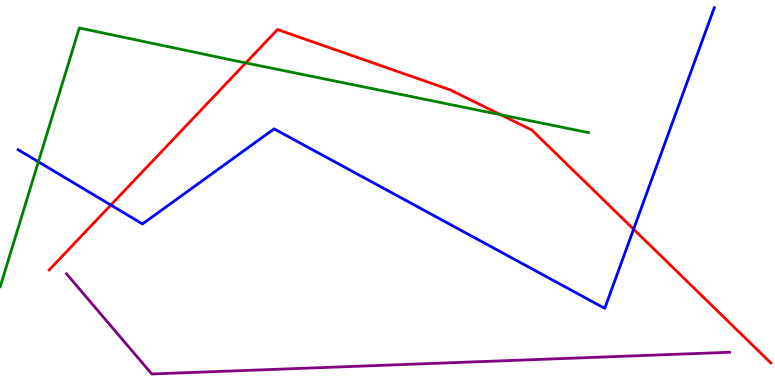[{'lines': ['blue', 'red'], 'intersections': [{'x': 1.43, 'y': 4.67}, {'x': 8.18, 'y': 4.05}]}, {'lines': ['green', 'red'], 'intersections': [{'x': 3.17, 'y': 8.37}, {'x': 6.46, 'y': 7.02}]}, {'lines': ['purple', 'red'], 'intersections': []}, {'lines': ['blue', 'green'], 'intersections': [{'x': 0.495, 'y': 5.8}]}, {'lines': ['blue', 'purple'], 'intersections': []}, {'lines': ['green', 'purple'], 'intersections': []}]